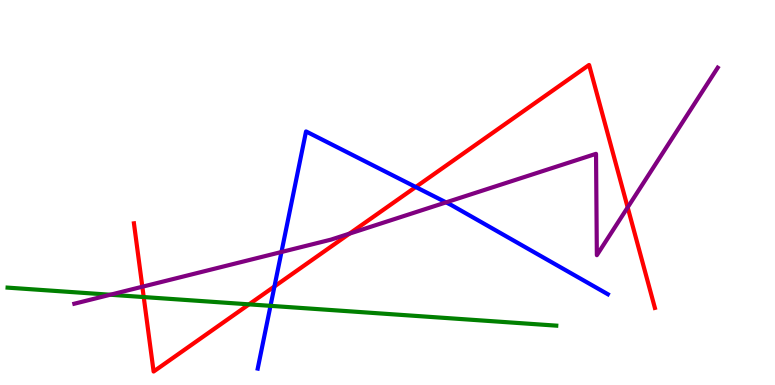[{'lines': ['blue', 'red'], 'intersections': [{'x': 3.54, 'y': 2.56}, {'x': 5.36, 'y': 5.14}]}, {'lines': ['green', 'red'], 'intersections': [{'x': 1.85, 'y': 2.28}, {'x': 3.21, 'y': 2.09}]}, {'lines': ['purple', 'red'], 'intersections': [{'x': 1.84, 'y': 2.55}, {'x': 4.51, 'y': 3.93}, {'x': 8.1, 'y': 4.61}]}, {'lines': ['blue', 'green'], 'intersections': [{'x': 3.49, 'y': 2.06}]}, {'lines': ['blue', 'purple'], 'intersections': [{'x': 3.63, 'y': 3.45}, {'x': 5.76, 'y': 4.74}]}, {'lines': ['green', 'purple'], 'intersections': [{'x': 1.42, 'y': 2.34}]}]